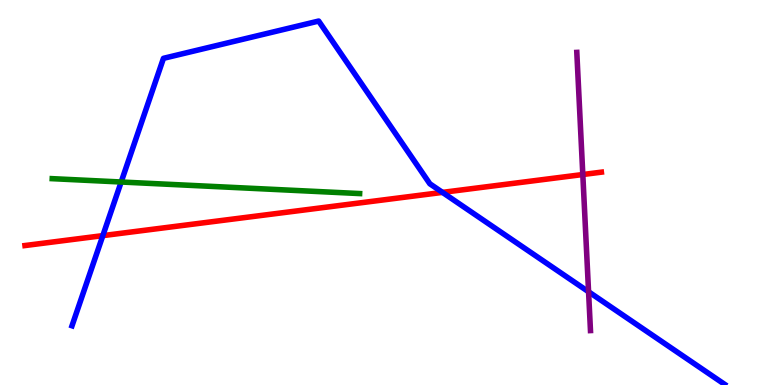[{'lines': ['blue', 'red'], 'intersections': [{'x': 1.33, 'y': 3.88}, {'x': 5.71, 'y': 5.0}]}, {'lines': ['green', 'red'], 'intersections': []}, {'lines': ['purple', 'red'], 'intersections': [{'x': 7.52, 'y': 5.47}]}, {'lines': ['blue', 'green'], 'intersections': [{'x': 1.56, 'y': 5.27}]}, {'lines': ['blue', 'purple'], 'intersections': [{'x': 7.59, 'y': 2.42}]}, {'lines': ['green', 'purple'], 'intersections': []}]